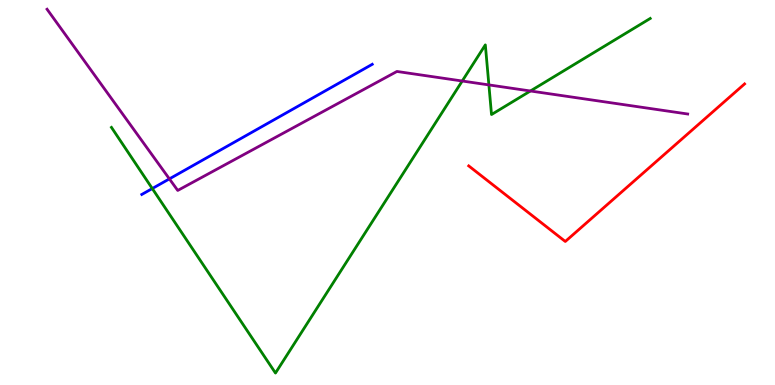[{'lines': ['blue', 'red'], 'intersections': []}, {'lines': ['green', 'red'], 'intersections': []}, {'lines': ['purple', 'red'], 'intersections': []}, {'lines': ['blue', 'green'], 'intersections': [{'x': 1.96, 'y': 5.1}]}, {'lines': ['blue', 'purple'], 'intersections': [{'x': 2.19, 'y': 5.35}]}, {'lines': ['green', 'purple'], 'intersections': [{'x': 5.96, 'y': 7.9}, {'x': 6.31, 'y': 7.79}, {'x': 6.84, 'y': 7.64}]}]